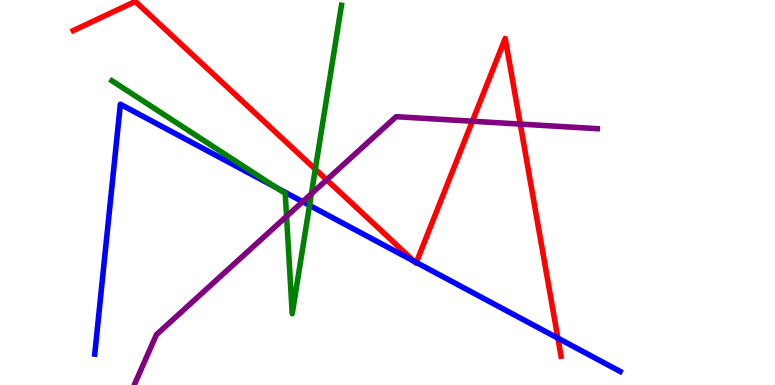[{'lines': ['blue', 'red'], 'intersections': [{'x': 5.34, 'y': 3.21}, {'x': 5.37, 'y': 3.18}, {'x': 7.2, 'y': 1.22}]}, {'lines': ['green', 'red'], 'intersections': [{'x': 4.07, 'y': 5.61}]}, {'lines': ['purple', 'red'], 'intersections': [{'x': 4.22, 'y': 5.33}, {'x': 6.1, 'y': 6.85}, {'x': 6.71, 'y': 6.78}]}, {'lines': ['blue', 'green'], 'intersections': [{'x': 3.56, 'y': 5.13}, {'x': 3.99, 'y': 4.67}]}, {'lines': ['blue', 'purple'], 'intersections': [{'x': 3.91, 'y': 4.76}]}, {'lines': ['green', 'purple'], 'intersections': [{'x': 3.7, 'y': 4.38}, {'x': 4.02, 'y': 4.97}]}]